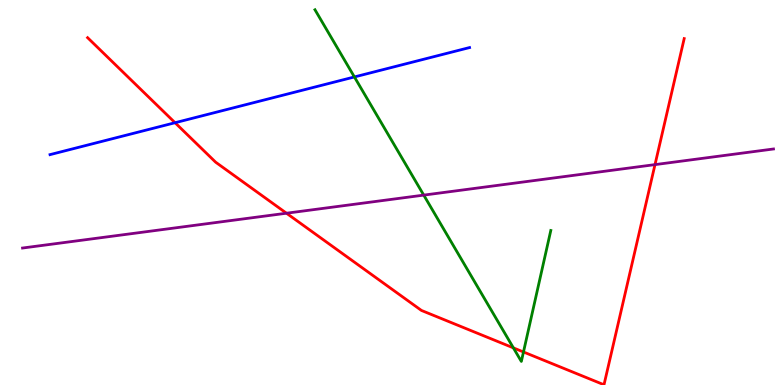[{'lines': ['blue', 'red'], 'intersections': [{'x': 2.26, 'y': 6.81}]}, {'lines': ['green', 'red'], 'intersections': [{'x': 6.62, 'y': 0.964}, {'x': 6.75, 'y': 0.858}]}, {'lines': ['purple', 'red'], 'intersections': [{'x': 3.7, 'y': 4.46}, {'x': 8.45, 'y': 5.72}]}, {'lines': ['blue', 'green'], 'intersections': [{'x': 4.57, 'y': 8.0}]}, {'lines': ['blue', 'purple'], 'intersections': []}, {'lines': ['green', 'purple'], 'intersections': [{'x': 5.47, 'y': 4.93}]}]